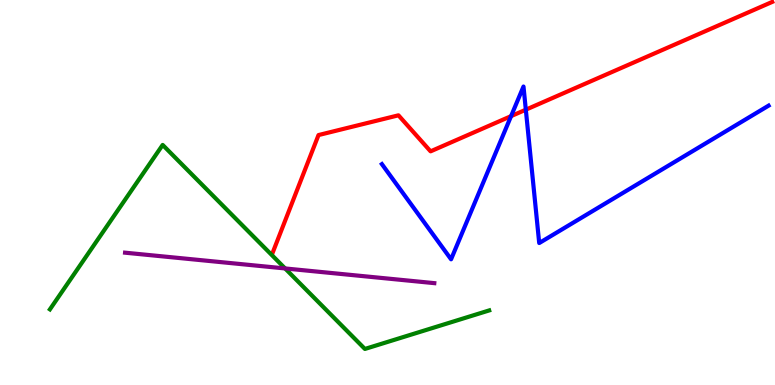[{'lines': ['blue', 'red'], 'intersections': [{'x': 6.59, 'y': 6.98}, {'x': 6.78, 'y': 7.15}]}, {'lines': ['green', 'red'], 'intersections': []}, {'lines': ['purple', 'red'], 'intersections': []}, {'lines': ['blue', 'green'], 'intersections': []}, {'lines': ['blue', 'purple'], 'intersections': []}, {'lines': ['green', 'purple'], 'intersections': [{'x': 3.68, 'y': 3.03}]}]